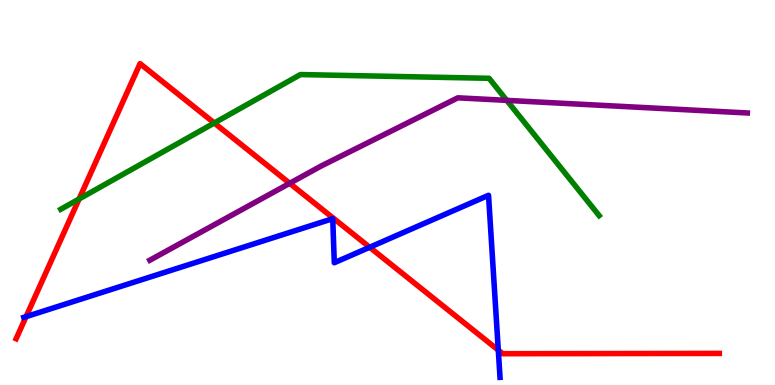[{'lines': ['blue', 'red'], 'intersections': [{'x': 0.336, 'y': 1.78}, {'x': 4.77, 'y': 3.58}, {'x': 6.43, 'y': 0.906}]}, {'lines': ['green', 'red'], 'intersections': [{'x': 1.02, 'y': 4.83}, {'x': 2.76, 'y': 6.81}]}, {'lines': ['purple', 'red'], 'intersections': [{'x': 3.74, 'y': 5.24}]}, {'lines': ['blue', 'green'], 'intersections': []}, {'lines': ['blue', 'purple'], 'intersections': []}, {'lines': ['green', 'purple'], 'intersections': [{'x': 6.54, 'y': 7.39}]}]